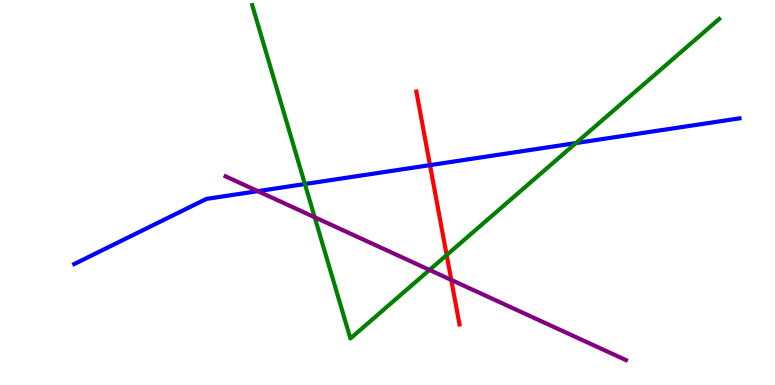[{'lines': ['blue', 'red'], 'intersections': [{'x': 5.55, 'y': 5.71}]}, {'lines': ['green', 'red'], 'intersections': [{'x': 5.76, 'y': 3.37}]}, {'lines': ['purple', 'red'], 'intersections': [{'x': 5.82, 'y': 2.73}]}, {'lines': ['blue', 'green'], 'intersections': [{'x': 3.93, 'y': 5.22}, {'x': 7.43, 'y': 6.28}]}, {'lines': ['blue', 'purple'], 'intersections': [{'x': 3.33, 'y': 5.04}]}, {'lines': ['green', 'purple'], 'intersections': [{'x': 4.06, 'y': 4.36}, {'x': 5.54, 'y': 2.99}]}]